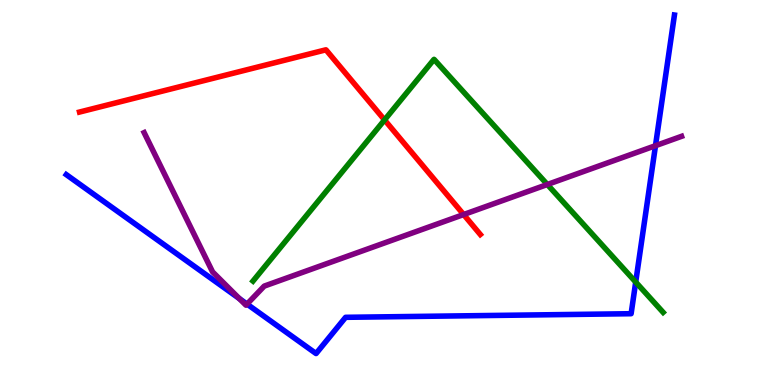[{'lines': ['blue', 'red'], 'intersections': []}, {'lines': ['green', 'red'], 'intersections': [{'x': 4.96, 'y': 6.88}]}, {'lines': ['purple', 'red'], 'intersections': [{'x': 5.98, 'y': 4.43}]}, {'lines': ['blue', 'green'], 'intersections': [{'x': 8.2, 'y': 2.67}]}, {'lines': ['blue', 'purple'], 'intersections': [{'x': 3.09, 'y': 2.24}, {'x': 3.19, 'y': 2.1}, {'x': 8.46, 'y': 6.22}]}, {'lines': ['green', 'purple'], 'intersections': [{'x': 7.06, 'y': 5.21}]}]